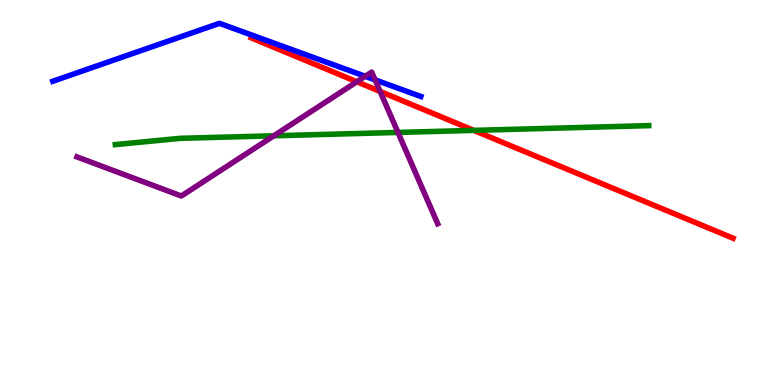[{'lines': ['blue', 'red'], 'intersections': []}, {'lines': ['green', 'red'], 'intersections': [{'x': 6.11, 'y': 6.61}]}, {'lines': ['purple', 'red'], 'intersections': [{'x': 4.6, 'y': 7.88}, {'x': 4.9, 'y': 7.62}]}, {'lines': ['blue', 'green'], 'intersections': []}, {'lines': ['blue', 'purple'], 'intersections': [{'x': 4.71, 'y': 8.02}, {'x': 4.84, 'y': 7.93}]}, {'lines': ['green', 'purple'], 'intersections': [{'x': 3.53, 'y': 6.47}, {'x': 5.14, 'y': 6.56}]}]